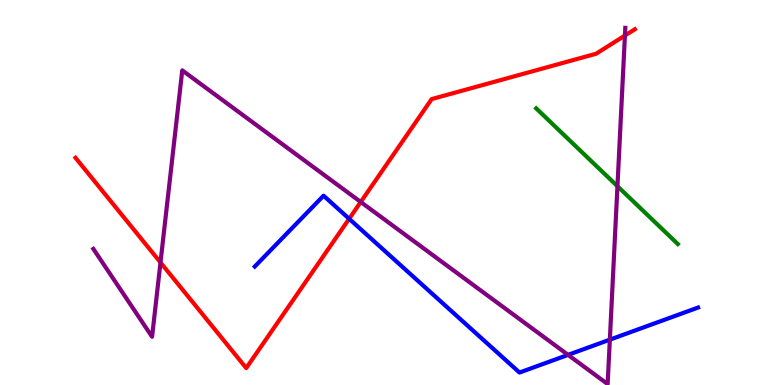[{'lines': ['blue', 'red'], 'intersections': [{'x': 4.51, 'y': 4.32}]}, {'lines': ['green', 'red'], 'intersections': []}, {'lines': ['purple', 'red'], 'intersections': [{'x': 2.07, 'y': 3.18}, {'x': 4.65, 'y': 4.75}, {'x': 8.06, 'y': 9.08}]}, {'lines': ['blue', 'green'], 'intersections': []}, {'lines': ['blue', 'purple'], 'intersections': [{'x': 7.33, 'y': 0.783}, {'x': 7.87, 'y': 1.18}]}, {'lines': ['green', 'purple'], 'intersections': [{'x': 7.97, 'y': 5.16}]}]